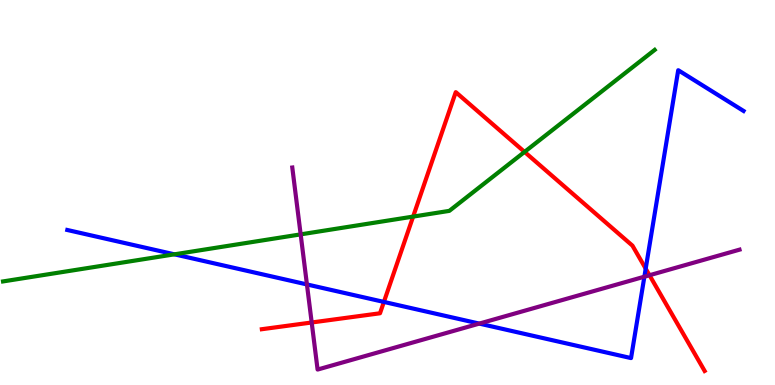[{'lines': ['blue', 'red'], 'intersections': [{'x': 4.95, 'y': 2.16}, {'x': 8.33, 'y': 3.02}]}, {'lines': ['green', 'red'], 'intersections': [{'x': 5.33, 'y': 4.37}, {'x': 6.77, 'y': 6.05}]}, {'lines': ['purple', 'red'], 'intersections': [{'x': 4.02, 'y': 1.62}, {'x': 8.38, 'y': 2.85}]}, {'lines': ['blue', 'green'], 'intersections': [{'x': 2.25, 'y': 3.39}]}, {'lines': ['blue', 'purple'], 'intersections': [{'x': 3.96, 'y': 2.61}, {'x': 6.18, 'y': 1.59}, {'x': 8.31, 'y': 2.81}]}, {'lines': ['green', 'purple'], 'intersections': [{'x': 3.88, 'y': 3.91}]}]